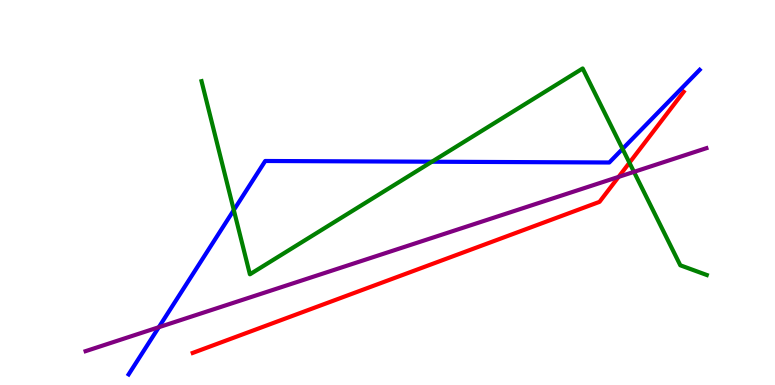[{'lines': ['blue', 'red'], 'intersections': []}, {'lines': ['green', 'red'], 'intersections': [{'x': 8.12, 'y': 5.77}]}, {'lines': ['purple', 'red'], 'intersections': [{'x': 7.98, 'y': 5.41}]}, {'lines': ['blue', 'green'], 'intersections': [{'x': 3.02, 'y': 4.54}, {'x': 5.57, 'y': 5.8}, {'x': 8.03, 'y': 6.13}]}, {'lines': ['blue', 'purple'], 'intersections': [{'x': 2.05, 'y': 1.5}]}, {'lines': ['green', 'purple'], 'intersections': [{'x': 8.18, 'y': 5.54}]}]